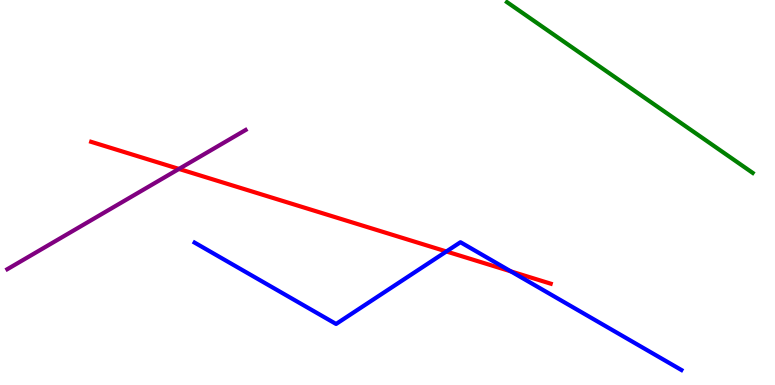[{'lines': ['blue', 'red'], 'intersections': [{'x': 5.76, 'y': 3.47}, {'x': 6.59, 'y': 2.95}]}, {'lines': ['green', 'red'], 'intersections': []}, {'lines': ['purple', 'red'], 'intersections': [{'x': 2.31, 'y': 5.61}]}, {'lines': ['blue', 'green'], 'intersections': []}, {'lines': ['blue', 'purple'], 'intersections': []}, {'lines': ['green', 'purple'], 'intersections': []}]